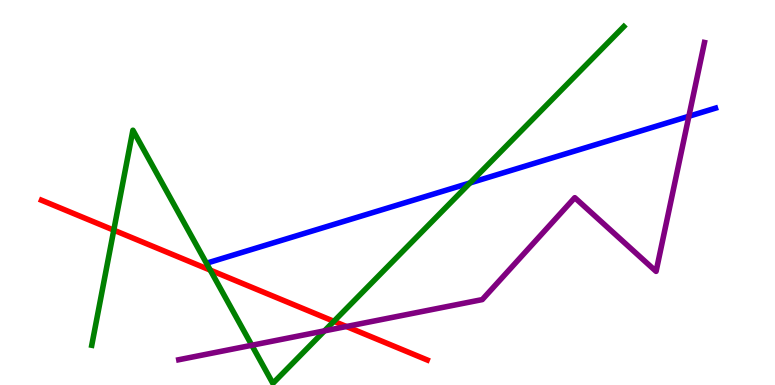[{'lines': ['blue', 'red'], 'intersections': []}, {'lines': ['green', 'red'], 'intersections': [{'x': 1.47, 'y': 4.02}, {'x': 2.71, 'y': 2.98}, {'x': 4.31, 'y': 1.65}]}, {'lines': ['purple', 'red'], 'intersections': [{'x': 4.47, 'y': 1.52}]}, {'lines': ['blue', 'green'], 'intersections': [{'x': 6.06, 'y': 5.25}]}, {'lines': ['blue', 'purple'], 'intersections': [{'x': 8.89, 'y': 6.98}]}, {'lines': ['green', 'purple'], 'intersections': [{'x': 3.25, 'y': 1.03}, {'x': 4.19, 'y': 1.41}]}]